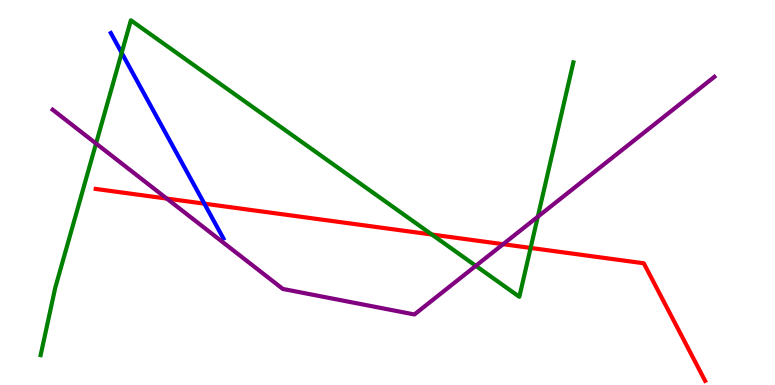[{'lines': ['blue', 'red'], 'intersections': [{'x': 2.64, 'y': 4.71}]}, {'lines': ['green', 'red'], 'intersections': [{'x': 5.57, 'y': 3.91}, {'x': 6.85, 'y': 3.56}]}, {'lines': ['purple', 'red'], 'intersections': [{'x': 2.15, 'y': 4.84}, {'x': 6.49, 'y': 3.66}]}, {'lines': ['blue', 'green'], 'intersections': [{'x': 1.57, 'y': 8.63}]}, {'lines': ['blue', 'purple'], 'intersections': []}, {'lines': ['green', 'purple'], 'intersections': [{'x': 1.24, 'y': 6.27}, {'x': 6.14, 'y': 3.1}, {'x': 6.94, 'y': 4.37}]}]